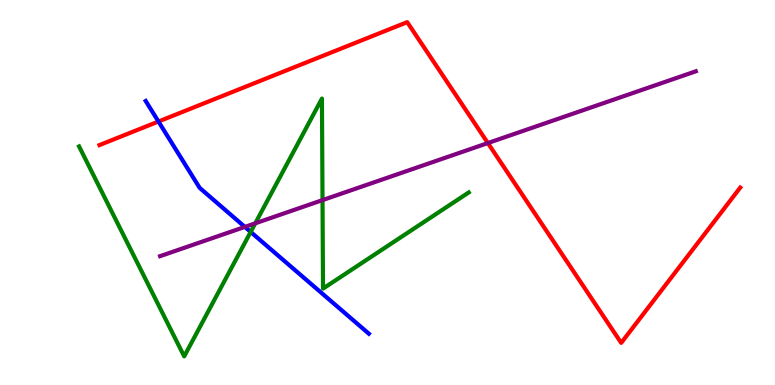[{'lines': ['blue', 'red'], 'intersections': [{'x': 2.04, 'y': 6.84}]}, {'lines': ['green', 'red'], 'intersections': []}, {'lines': ['purple', 'red'], 'intersections': [{'x': 6.3, 'y': 6.28}]}, {'lines': ['blue', 'green'], 'intersections': [{'x': 3.23, 'y': 3.98}]}, {'lines': ['blue', 'purple'], 'intersections': [{'x': 3.16, 'y': 4.11}]}, {'lines': ['green', 'purple'], 'intersections': [{'x': 3.29, 'y': 4.2}, {'x': 4.16, 'y': 4.8}]}]